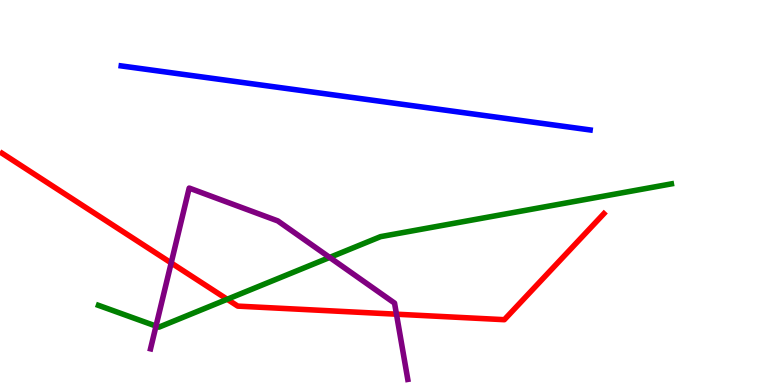[{'lines': ['blue', 'red'], 'intersections': []}, {'lines': ['green', 'red'], 'intersections': [{'x': 2.93, 'y': 2.23}]}, {'lines': ['purple', 'red'], 'intersections': [{'x': 2.21, 'y': 3.17}, {'x': 5.12, 'y': 1.84}]}, {'lines': ['blue', 'green'], 'intersections': []}, {'lines': ['blue', 'purple'], 'intersections': []}, {'lines': ['green', 'purple'], 'intersections': [{'x': 2.01, 'y': 1.53}, {'x': 4.25, 'y': 3.31}]}]